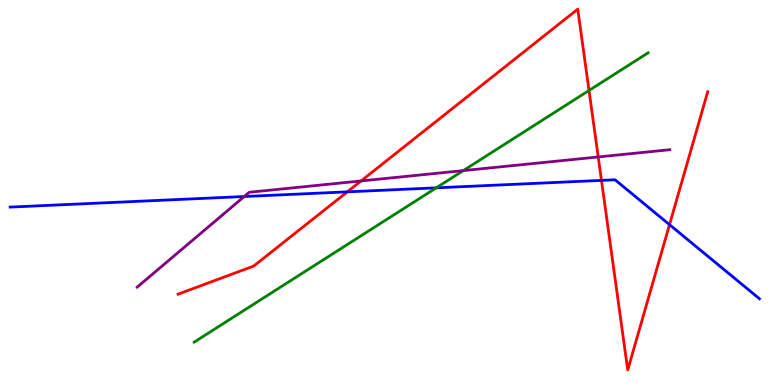[{'lines': ['blue', 'red'], 'intersections': [{'x': 4.48, 'y': 5.02}, {'x': 7.76, 'y': 5.31}, {'x': 8.64, 'y': 4.16}]}, {'lines': ['green', 'red'], 'intersections': [{'x': 7.6, 'y': 7.65}]}, {'lines': ['purple', 'red'], 'intersections': [{'x': 4.66, 'y': 5.3}, {'x': 7.72, 'y': 5.92}]}, {'lines': ['blue', 'green'], 'intersections': [{'x': 5.63, 'y': 5.12}]}, {'lines': ['blue', 'purple'], 'intersections': [{'x': 3.15, 'y': 4.9}]}, {'lines': ['green', 'purple'], 'intersections': [{'x': 5.98, 'y': 5.57}]}]